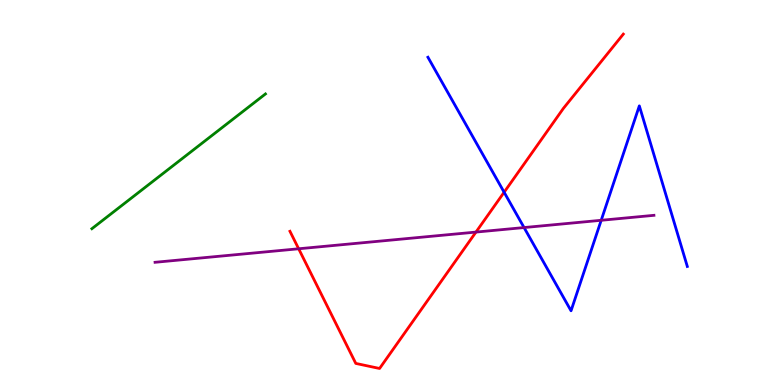[{'lines': ['blue', 'red'], 'intersections': [{'x': 6.5, 'y': 5.01}]}, {'lines': ['green', 'red'], 'intersections': []}, {'lines': ['purple', 'red'], 'intersections': [{'x': 3.85, 'y': 3.54}, {'x': 6.14, 'y': 3.97}]}, {'lines': ['blue', 'green'], 'intersections': []}, {'lines': ['blue', 'purple'], 'intersections': [{'x': 6.76, 'y': 4.09}, {'x': 7.76, 'y': 4.28}]}, {'lines': ['green', 'purple'], 'intersections': []}]